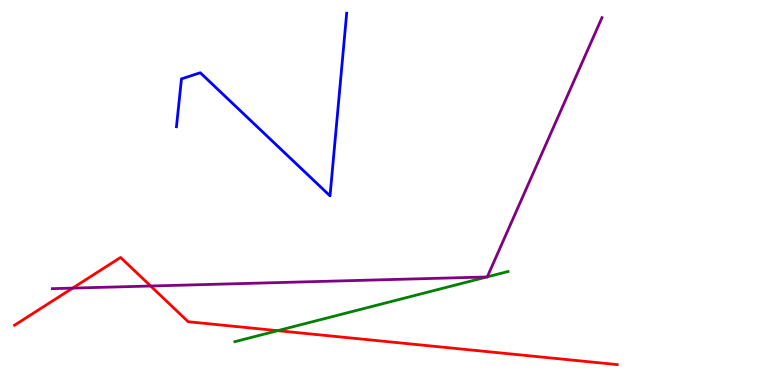[{'lines': ['blue', 'red'], 'intersections': []}, {'lines': ['green', 'red'], 'intersections': [{'x': 3.58, 'y': 1.41}]}, {'lines': ['purple', 'red'], 'intersections': [{'x': 0.937, 'y': 2.52}, {'x': 1.94, 'y': 2.57}]}, {'lines': ['blue', 'green'], 'intersections': []}, {'lines': ['blue', 'purple'], 'intersections': []}, {'lines': ['green', 'purple'], 'intersections': [{'x': 6.28, 'y': 2.81}, {'x': 6.29, 'y': 2.81}]}]